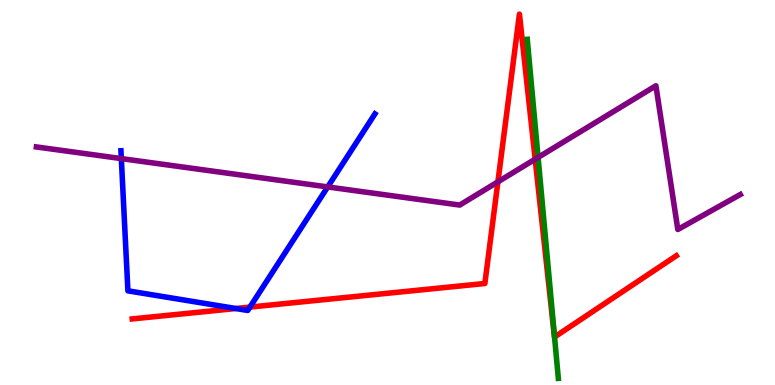[{'lines': ['blue', 'red'], 'intersections': [{'x': 3.04, 'y': 1.99}, {'x': 3.23, 'y': 2.02}]}, {'lines': ['green', 'red'], 'intersections': [{'x': 7.16, 'y': 1.25}]}, {'lines': ['purple', 'red'], 'intersections': [{'x': 6.42, 'y': 5.28}, {'x': 6.91, 'y': 5.87}]}, {'lines': ['blue', 'green'], 'intersections': []}, {'lines': ['blue', 'purple'], 'intersections': [{'x': 1.57, 'y': 5.88}, {'x': 4.23, 'y': 5.14}]}, {'lines': ['green', 'purple'], 'intersections': [{'x': 6.94, 'y': 5.91}]}]